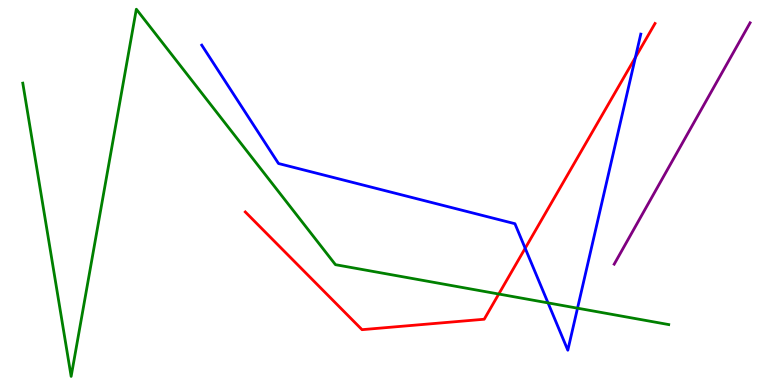[{'lines': ['blue', 'red'], 'intersections': [{'x': 6.78, 'y': 3.55}, {'x': 8.2, 'y': 8.51}]}, {'lines': ['green', 'red'], 'intersections': [{'x': 6.44, 'y': 2.36}]}, {'lines': ['purple', 'red'], 'intersections': []}, {'lines': ['blue', 'green'], 'intersections': [{'x': 7.07, 'y': 2.13}, {'x': 7.45, 'y': 2.0}]}, {'lines': ['blue', 'purple'], 'intersections': []}, {'lines': ['green', 'purple'], 'intersections': []}]